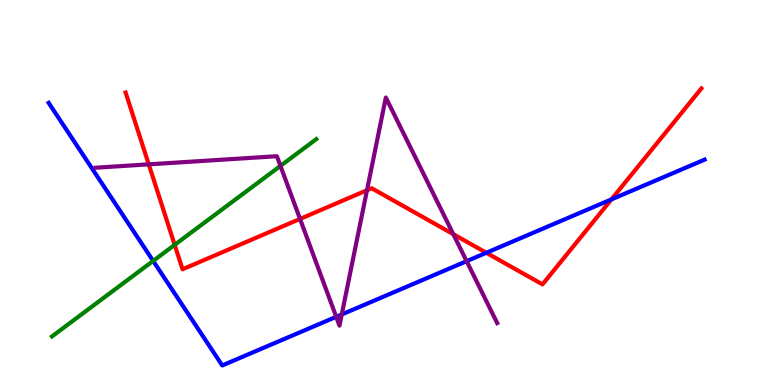[{'lines': ['blue', 'red'], 'intersections': [{'x': 6.28, 'y': 3.43}, {'x': 7.89, 'y': 4.82}]}, {'lines': ['green', 'red'], 'intersections': [{'x': 2.25, 'y': 3.64}]}, {'lines': ['purple', 'red'], 'intersections': [{'x': 1.92, 'y': 5.73}, {'x': 3.87, 'y': 4.31}, {'x': 4.74, 'y': 5.06}, {'x': 5.85, 'y': 3.92}]}, {'lines': ['blue', 'green'], 'intersections': [{'x': 1.98, 'y': 3.22}]}, {'lines': ['blue', 'purple'], 'intersections': [{'x': 4.34, 'y': 1.77}, {'x': 4.41, 'y': 1.83}, {'x': 6.02, 'y': 3.22}]}, {'lines': ['green', 'purple'], 'intersections': [{'x': 3.62, 'y': 5.69}]}]